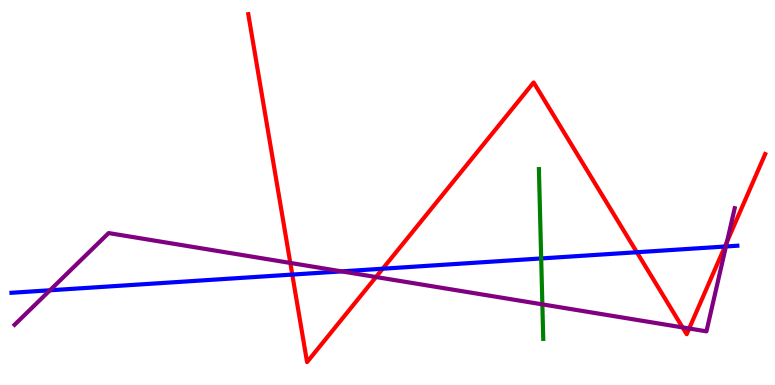[{'lines': ['blue', 'red'], 'intersections': [{'x': 3.77, 'y': 2.87}, {'x': 4.94, 'y': 3.02}, {'x': 8.22, 'y': 3.45}, {'x': 9.35, 'y': 3.6}]}, {'lines': ['green', 'red'], 'intersections': []}, {'lines': ['purple', 'red'], 'intersections': [{'x': 3.75, 'y': 3.17}, {'x': 4.85, 'y': 2.8}, {'x': 8.81, 'y': 1.5}, {'x': 8.89, 'y': 1.47}, {'x': 9.38, 'y': 3.72}]}, {'lines': ['blue', 'green'], 'intersections': [{'x': 6.98, 'y': 3.29}]}, {'lines': ['blue', 'purple'], 'intersections': [{'x': 0.645, 'y': 2.46}, {'x': 4.41, 'y': 2.95}, {'x': 9.37, 'y': 3.6}]}, {'lines': ['green', 'purple'], 'intersections': [{'x': 7.0, 'y': 2.09}]}]